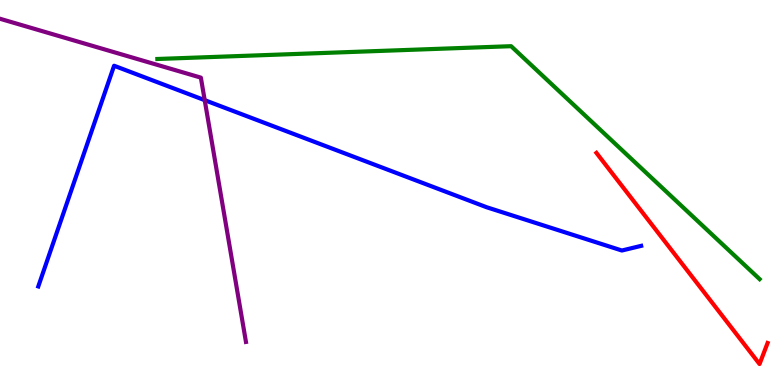[{'lines': ['blue', 'red'], 'intersections': []}, {'lines': ['green', 'red'], 'intersections': []}, {'lines': ['purple', 'red'], 'intersections': []}, {'lines': ['blue', 'green'], 'intersections': []}, {'lines': ['blue', 'purple'], 'intersections': [{'x': 2.64, 'y': 7.4}]}, {'lines': ['green', 'purple'], 'intersections': []}]